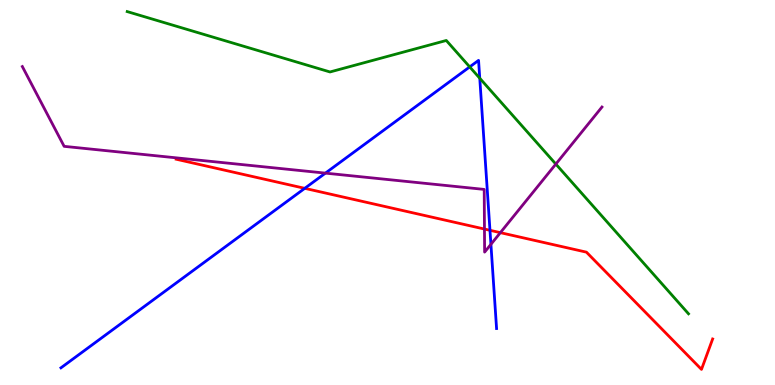[{'lines': ['blue', 'red'], 'intersections': [{'x': 3.93, 'y': 5.11}, {'x': 6.32, 'y': 4.02}]}, {'lines': ['green', 'red'], 'intersections': []}, {'lines': ['purple', 'red'], 'intersections': [{'x': 6.25, 'y': 4.05}, {'x': 6.46, 'y': 3.96}]}, {'lines': ['blue', 'green'], 'intersections': [{'x': 6.06, 'y': 8.26}, {'x': 6.19, 'y': 7.97}]}, {'lines': ['blue', 'purple'], 'intersections': [{'x': 4.2, 'y': 5.5}, {'x': 6.33, 'y': 3.65}]}, {'lines': ['green', 'purple'], 'intersections': [{'x': 7.17, 'y': 5.74}]}]